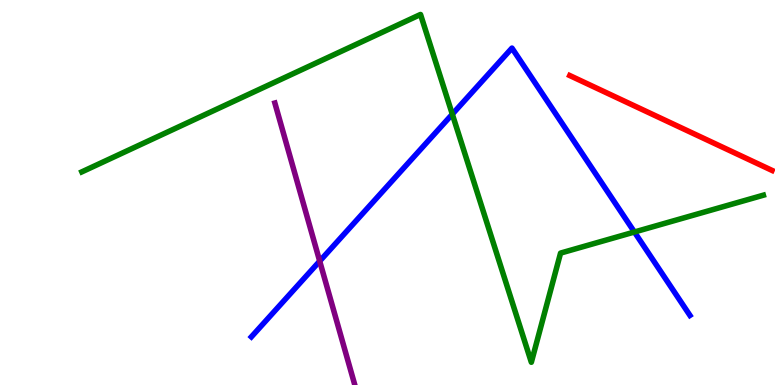[{'lines': ['blue', 'red'], 'intersections': []}, {'lines': ['green', 'red'], 'intersections': []}, {'lines': ['purple', 'red'], 'intersections': []}, {'lines': ['blue', 'green'], 'intersections': [{'x': 5.84, 'y': 7.03}, {'x': 8.19, 'y': 3.97}]}, {'lines': ['blue', 'purple'], 'intersections': [{'x': 4.13, 'y': 3.22}]}, {'lines': ['green', 'purple'], 'intersections': []}]